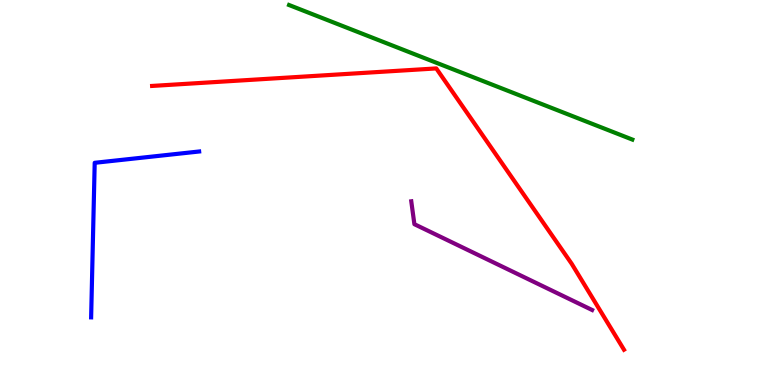[{'lines': ['blue', 'red'], 'intersections': []}, {'lines': ['green', 'red'], 'intersections': []}, {'lines': ['purple', 'red'], 'intersections': []}, {'lines': ['blue', 'green'], 'intersections': []}, {'lines': ['blue', 'purple'], 'intersections': []}, {'lines': ['green', 'purple'], 'intersections': []}]